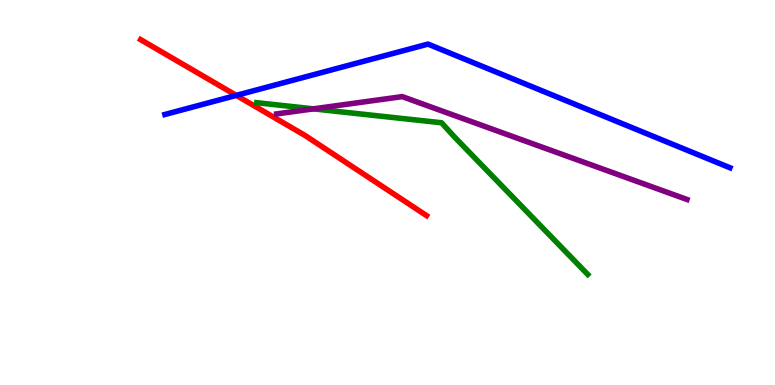[{'lines': ['blue', 'red'], 'intersections': [{'x': 3.05, 'y': 7.52}]}, {'lines': ['green', 'red'], 'intersections': []}, {'lines': ['purple', 'red'], 'intersections': []}, {'lines': ['blue', 'green'], 'intersections': []}, {'lines': ['blue', 'purple'], 'intersections': []}, {'lines': ['green', 'purple'], 'intersections': [{'x': 4.04, 'y': 7.17}]}]